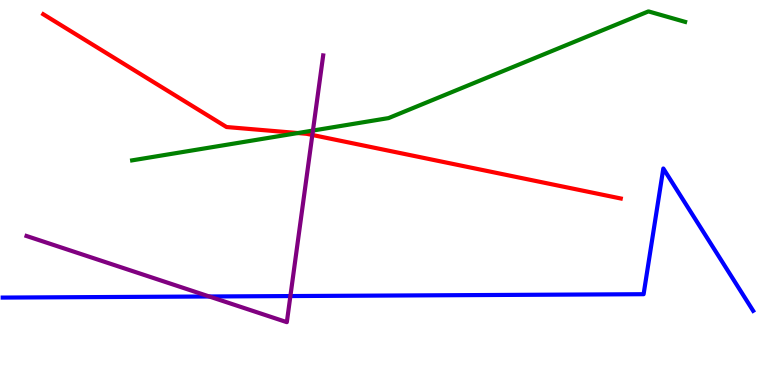[{'lines': ['blue', 'red'], 'intersections': []}, {'lines': ['green', 'red'], 'intersections': [{'x': 3.84, 'y': 6.54}]}, {'lines': ['purple', 'red'], 'intersections': [{'x': 4.03, 'y': 6.49}]}, {'lines': ['blue', 'green'], 'intersections': []}, {'lines': ['blue', 'purple'], 'intersections': [{'x': 2.7, 'y': 2.3}, {'x': 3.75, 'y': 2.31}]}, {'lines': ['green', 'purple'], 'intersections': [{'x': 4.04, 'y': 6.61}]}]